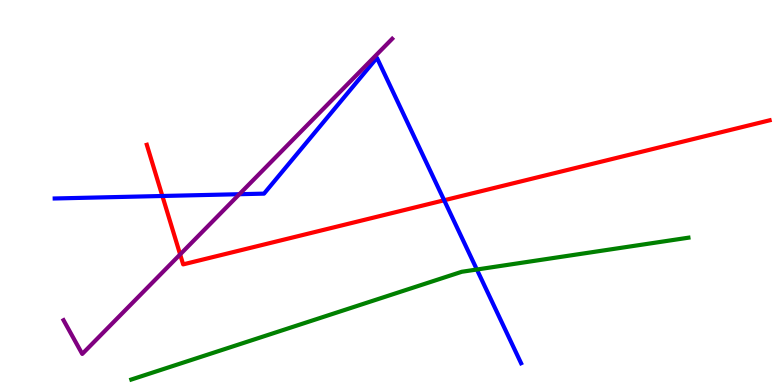[{'lines': ['blue', 'red'], 'intersections': [{'x': 2.1, 'y': 4.91}, {'x': 5.73, 'y': 4.8}]}, {'lines': ['green', 'red'], 'intersections': []}, {'lines': ['purple', 'red'], 'intersections': [{'x': 2.32, 'y': 3.39}]}, {'lines': ['blue', 'green'], 'intersections': [{'x': 6.15, 'y': 3.0}]}, {'lines': ['blue', 'purple'], 'intersections': [{'x': 3.09, 'y': 4.96}]}, {'lines': ['green', 'purple'], 'intersections': []}]